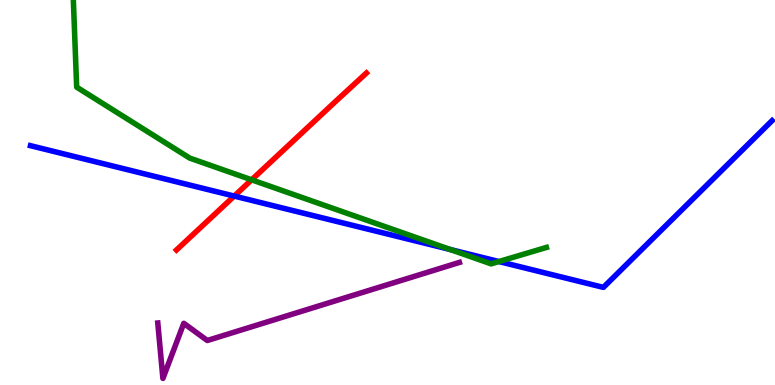[{'lines': ['blue', 'red'], 'intersections': [{'x': 3.02, 'y': 4.91}]}, {'lines': ['green', 'red'], 'intersections': [{'x': 3.25, 'y': 5.33}]}, {'lines': ['purple', 'red'], 'intersections': []}, {'lines': ['blue', 'green'], 'intersections': [{'x': 5.81, 'y': 3.52}, {'x': 6.44, 'y': 3.21}]}, {'lines': ['blue', 'purple'], 'intersections': []}, {'lines': ['green', 'purple'], 'intersections': []}]